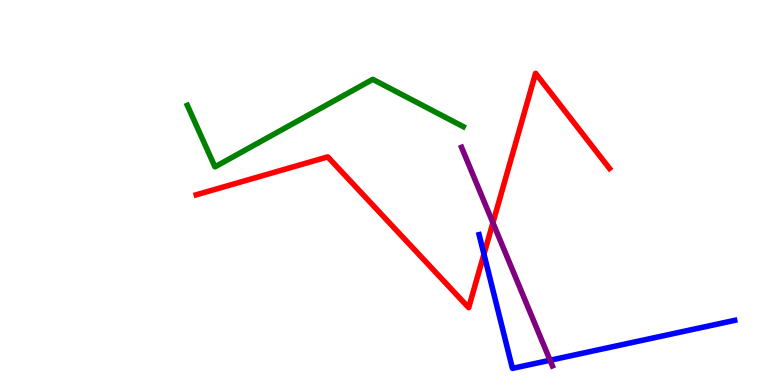[{'lines': ['blue', 'red'], 'intersections': [{'x': 6.24, 'y': 3.4}]}, {'lines': ['green', 'red'], 'intersections': []}, {'lines': ['purple', 'red'], 'intersections': [{'x': 6.36, 'y': 4.21}]}, {'lines': ['blue', 'green'], 'intersections': []}, {'lines': ['blue', 'purple'], 'intersections': [{'x': 7.1, 'y': 0.643}]}, {'lines': ['green', 'purple'], 'intersections': []}]